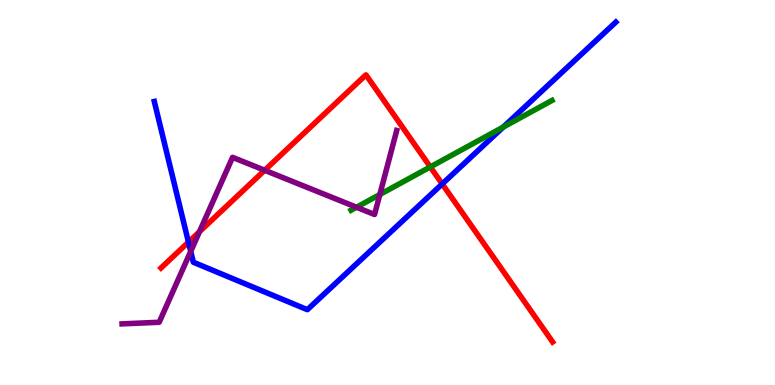[{'lines': ['blue', 'red'], 'intersections': [{'x': 2.43, 'y': 3.71}, {'x': 5.71, 'y': 5.22}]}, {'lines': ['green', 'red'], 'intersections': [{'x': 5.55, 'y': 5.66}]}, {'lines': ['purple', 'red'], 'intersections': [{'x': 2.57, 'y': 3.98}, {'x': 3.42, 'y': 5.58}]}, {'lines': ['blue', 'green'], 'intersections': [{'x': 6.49, 'y': 6.7}]}, {'lines': ['blue', 'purple'], 'intersections': [{'x': 2.46, 'y': 3.47}]}, {'lines': ['green', 'purple'], 'intersections': [{'x': 4.6, 'y': 4.62}, {'x': 4.9, 'y': 4.95}]}]